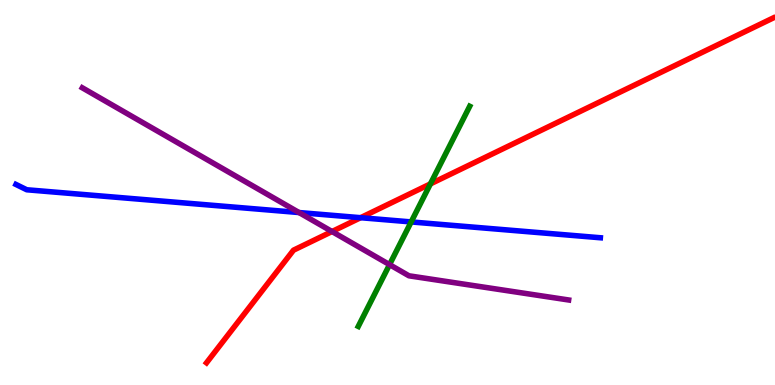[{'lines': ['blue', 'red'], 'intersections': [{'x': 4.65, 'y': 4.35}]}, {'lines': ['green', 'red'], 'intersections': [{'x': 5.55, 'y': 5.22}]}, {'lines': ['purple', 'red'], 'intersections': [{'x': 4.28, 'y': 3.99}]}, {'lines': ['blue', 'green'], 'intersections': [{'x': 5.31, 'y': 4.24}]}, {'lines': ['blue', 'purple'], 'intersections': [{'x': 3.86, 'y': 4.48}]}, {'lines': ['green', 'purple'], 'intersections': [{'x': 5.03, 'y': 3.13}]}]